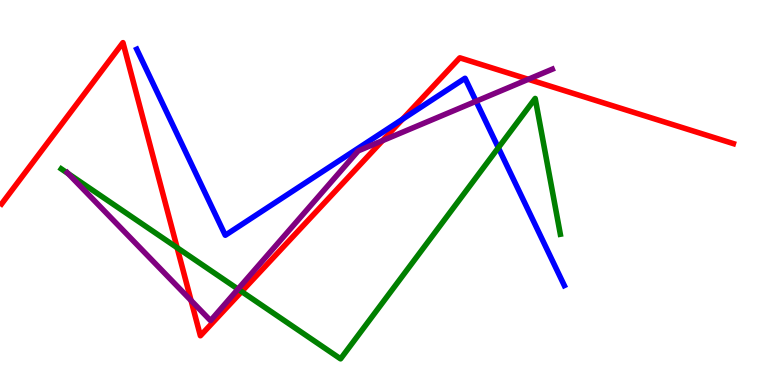[{'lines': ['blue', 'red'], 'intersections': [{'x': 5.19, 'y': 6.9}]}, {'lines': ['green', 'red'], 'intersections': [{'x': 2.29, 'y': 3.57}, {'x': 3.12, 'y': 2.43}]}, {'lines': ['purple', 'red'], 'intersections': [{'x': 2.47, 'y': 2.19}, {'x': 4.94, 'y': 6.35}, {'x': 6.82, 'y': 7.94}]}, {'lines': ['blue', 'green'], 'intersections': [{'x': 6.43, 'y': 6.16}]}, {'lines': ['blue', 'purple'], 'intersections': [{'x': 6.14, 'y': 7.37}]}, {'lines': ['green', 'purple'], 'intersections': [{'x': 0.879, 'y': 5.49}, {'x': 3.07, 'y': 2.49}]}]